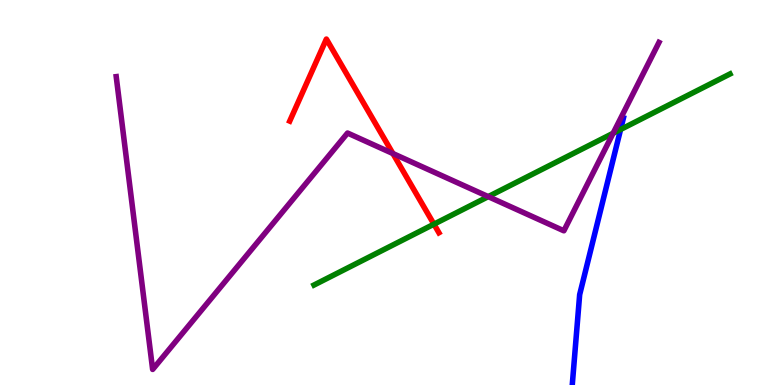[{'lines': ['blue', 'red'], 'intersections': []}, {'lines': ['green', 'red'], 'intersections': [{'x': 5.6, 'y': 4.18}]}, {'lines': ['purple', 'red'], 'intersections': [{'x': 5.07, 'y': 6.01}]}, {'lines': ['blue', 'green'], 'intersections': [{'x': 8.01, 'y': 6.64}]}, {'lines': ['blue', 'purple'], 'intersections': []}, {'lines': ['green', 'purple'], 'intersections': [{'x': 6.3, 'y': 4.89}, {'x': 7.91, 'y': 6.54}]}]